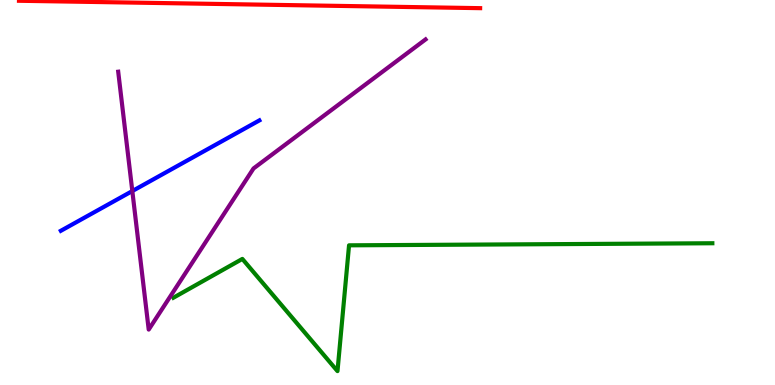[{'lines': ['blue', 'red'], 'intersections': []}, {'lines': ['green', 'red'], 'intersections': []}, {'lines': ['purple', 'red'], 'intersections': []}, {'lines': ['blue', 'green'], 'intersections': []}, {'lines': ['blue', 'purple'], 'intersections': [{'x': 1.71, 'y': 5.04}]}, {'lines': ['green', 'purple'], 'intersections': []}]